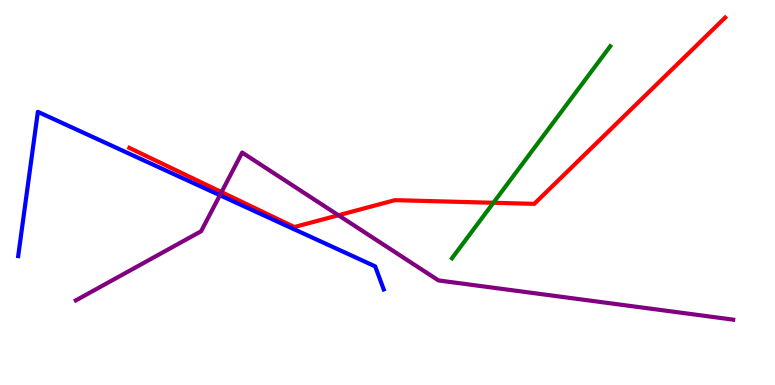[{'lines': ['blue', 'red'], 'intersections': []}, {'lines': ['green', 'red'], 'intersections': [{'x': 6.37, 'y': 4.73}]}, {'lines': ['purple', 'red'], 'intersections': [{'x': 2.86, 'y': 5.01}, {'x': 4.37, 'y': 4.41}]}, {'lines': ['blue', 'green'], 'intersections': []}, {'lines': ['blue', 'purple'], 'intersections': [{'x': 2.84, 'y': 4.93}]}, {'lines': ['green', 'purple'], 'intersections': []}]